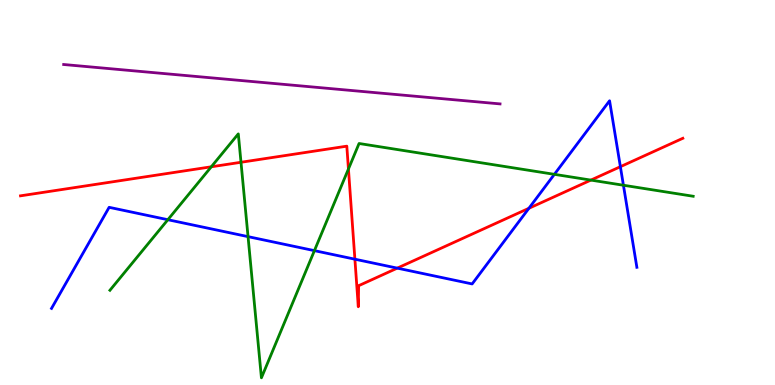[{'lines': ['blue', 'red'], 'intersections': [{'x': 4.58, 'y': 3.27}, {'x': 5.13, 'y': 3.04}, {'x': 6.82, 'y': 4.59}, {'x': 8.0, 'y': 5.67}]}, {'lines': ['green', 'red'], 'intersections': [{'x': 2.73, 'y': 5.67}, {'x': 3.11, 'y': 5.79}, {'x': 4.5, 'y': 5.61}, {'x': 7.62, 'y': 5.32}]}, {'lines': ['purple', 'red'], 'intersections': []}, {'lines': ['blue', 'green'], 'intersections': [{'x': 2.17, 'y': 4.29}, {'x': 3.2, 'y': 3.85}, {'x': 4.06, 'y': 3.49}, {'x': 7.15, 'y': 5.47}, {'x': 8.04, 'y': 5.19}]}, {'lines': ['blue', 'purple'], 'intersections': []}, {'lines': ['green', 'purple'], 'intersections': []}]